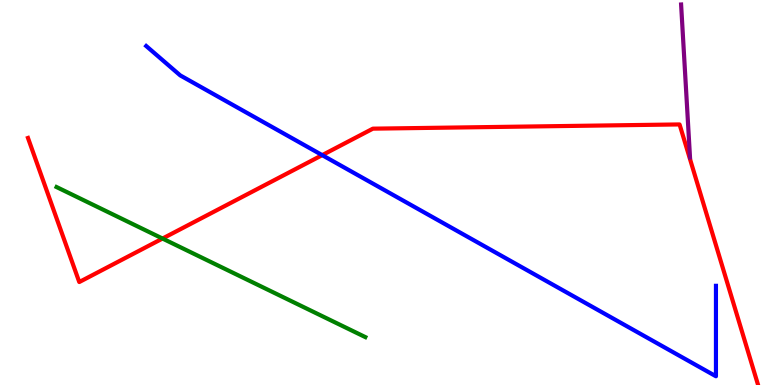[{'lines': ['blue', 'red'], 'intersections': [{'x': 4.16, 'y': 5.97}]}, {'lines': ['green', 'red'], 'intersections': [{'x': 2.1, 'y': 3.8}]}, {'lines': ['purple', 'red'], 'intersections': []}, {'lines': ['blue', 'green'], 'intersections': []}, {'lines': ['blue', 'purple'], 'intersections': []}, {'lines': ['green', 'purple'], 'intersections': []}]